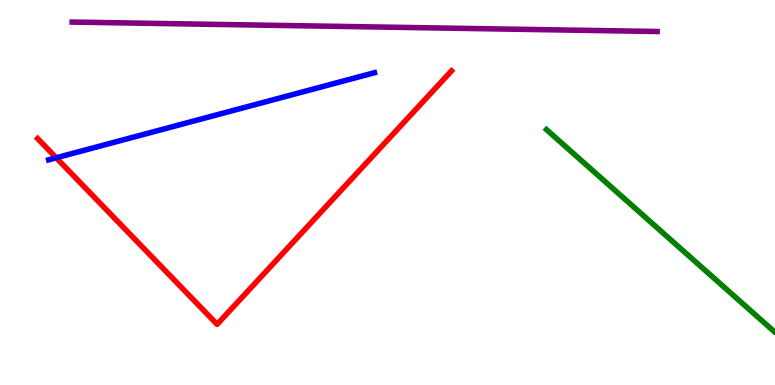[{'lines': ['blue', 'red'], 'intersections': [{'x': 0.725, 'y': 5.9}]}, {'lines': ['green', 'red'], 'intersections': []}, {'lines': ['purple', 'red'], 'intersections': []}, {'lines': ['blue', 'green'], 'intersections': []}, {'lines': ['blue', 'purple'], 'intersections': []}, {'lines': ['green', 'purple'], 'intersections': []}]